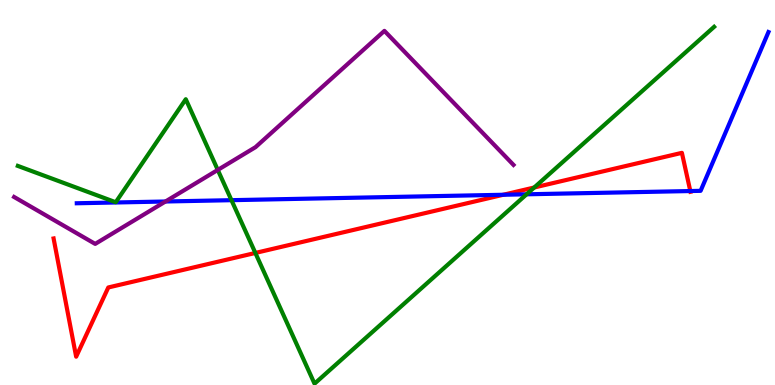[{'lines': ['blue', 'red'], 'intersections': [{'x': 6.49, 'y': 4.94}, {'x': 8.91, 'y': 5.04}]}, {'lines': ['green', 'red'], 'intersections': [{'x': 3.29, 'y': 3.43}, {'x': 6.89, 'y': 5.13}]}, {'lines': ['purple', 'red'], 'intersections': []}, {'lines': ['blue', 'green'], 'intersections': [{'x': 2.99, 'y': 4.8}, {'x': 6.79, 'y': 4.95}]}, {'lines': ['blue', 'purple'], 'intersections': [{'x': 2.14, 'y': 4.77}]}, {'lines': ['green', 'purple'], 'intersections': [{'x': 2.81, 'y': 5.59}]}]